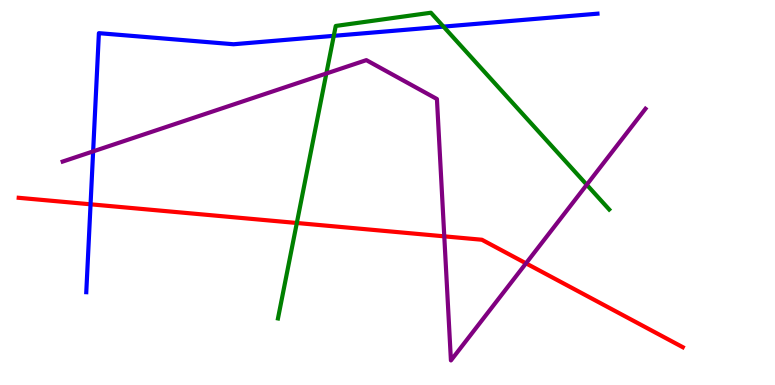[{'lines': ['blue', 'red'], 'intersections': [{'x': 1.17, 'y': 4.69}]}, {'lines': ['green', 'red'], 'intersections': [{'x': 3.83, 'y': 4.21}]}, {'lines': ['purple', 'red'], 'intersections': [{'x': 5.73, 'y': 3.86}, {'x': 6.79, 'y': 3.16}]}, {'lines': ['blue', 'green'], 'intersections': [{'x': 4.31, 'y': 9.07}, {'x': 5.72, 'y': 9.31}]}, {'lines': ['blue', 'purple'], 'intersections': [{'x': 1.2, 'y': 6.07}]}, {'lines': ['green', 'purple'], 'intersections': [{'x': 4.21, 'y': 8.09}, {'x': 7.57, 'y': 5.2}]}]